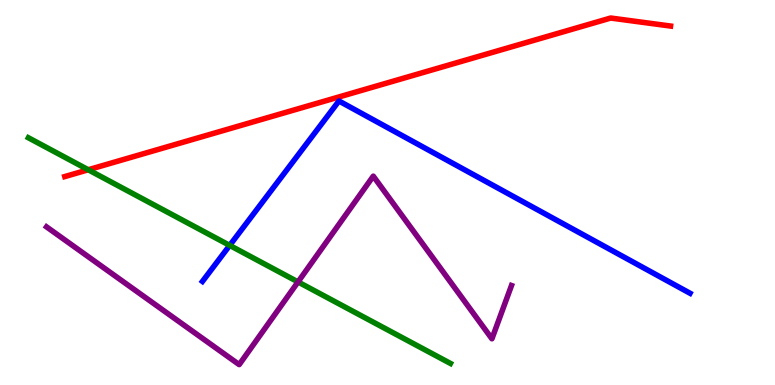[{'lines': ['blue', 'red'], 'intersections': []}, {'lines': ['green', 'red'], 'intersections': [{'x': 1.14, 'y': 5.59}]}, {'lines': ['purple', 'red'], 'intersections': []}, {'lines': ['blue', 'green'], 'intersections': [{'x': 2.96, 'y': 3.63}]}, {'lines': ['blue', 'purple'], 'intersections': []}, {'lines': ['green', 'purple'], 'intersections': [{'x': 3.85, 'y': 2.68}]}]